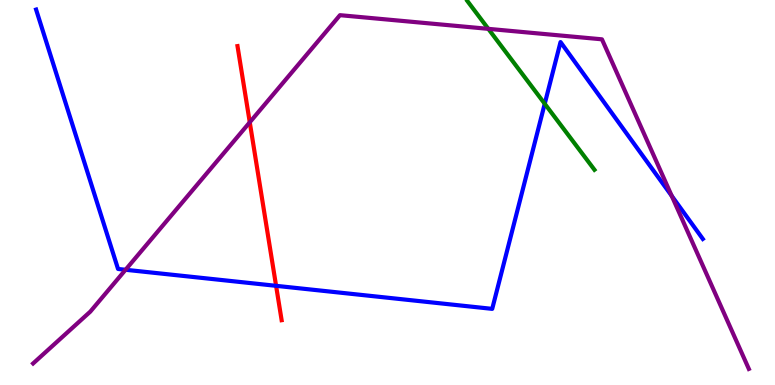[{'lines': ['blue', 'red'], 'intersections': [{'x': 3.56, 'y': 2.58}]}, {'lines': ['green', 'red'], 'intersections': []}, {'lines': ['purple', 'red'], 'intersections': [{'x': 3.22, 'y': 6.82}]}, {'lines': ['blue', 'green'], 'intersections': [{'x': 7.03, 'y': 7.31}]}, {'lines': ['blue', 'purple'], 'intersections': [{'x': 1.62, 'y': 2.99}, {'x': 8.67, 'y': 4.91}]}, {'lines': ['green', 'purple'], 'intersections': [{'x': 6.3, 'y': 9.25}]}]